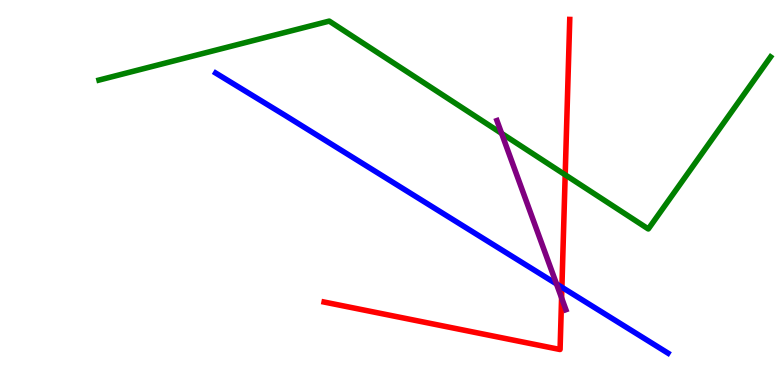[{'lines': ['blue', 'red'], 'intersections': [{'x': 7.25, 'y': 2.54}]}, {'lines': ['green', 'red'], 'intersections': [{'x': 7.29, 'y': 5.46}]}, {'lines': ['purple', 'red'], 'intersections': [{'x': 7.25, 'y': 2.26}]}, {'lines': ['blue', 'green'], 'intersections': []}, {'lines': ['blue', 'purple'], 'intersections': [{'x': 7.18, 'y': 2.63}]}, {'lines': ['green', 'purple'], 'intersections': [{'x': 6.47, 'y': 6.54}]}]